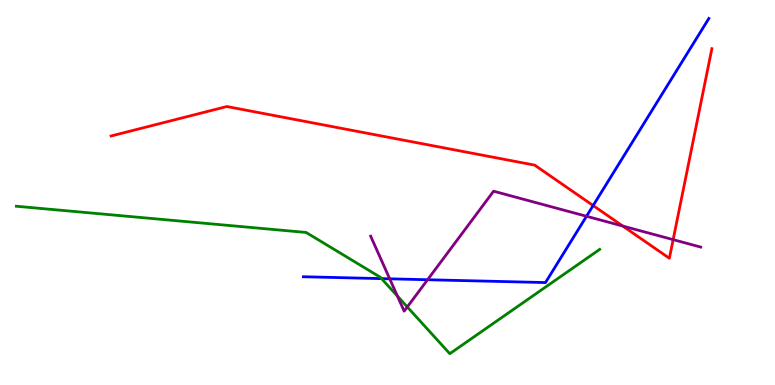[{'lines': ['blue', 'red'], 'intersections': [{'x': 7.65, 'y': 4.66}]}, {'lines': ['green', 'red'], 'intersections': []}, {'lines': ['purple', 'red'], 'intersections': [{'x': 8.04, 'y': 4.13}, {'x': 8.69, 'y': 3.78}]}, {'lines': ['blue', 'green'], 'intersections': [{'x': 4.92, 'y': 2.76}]}, {'lines': ['blue', 'purple'], 'intersections': [{'x': 5.03, 'y': 2.76}, {'x': 5.52, 'y': 2.73}, {'x': 7.57, 'y': 4.38}]}, {'lines': ['green', 'purple'], 'intersections': [{'x': 5.13, 'y': 2.31}, {'x': 5.26, 'y': 2.03}]}]